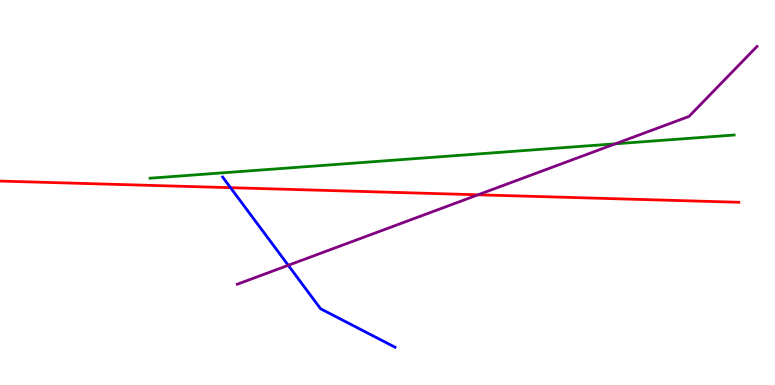[{'lines': ['blue', 'red'], 'intersections': [{'x': 2.97, 'y': 5.13}]}, {'lines': ['green', 'red'], 'intersections': []}, {'lines': ['purple', 'red'], 'intersections': [{'x': 6.17, 'y': 4.94}]}, {'lines': ['blue', 'green'], 'intersections': []}, {'lines': ['blue', 'purple'], 'intersections': [{'x': 3.72, 'y': 3.11}]}, {'lines': ['green', 'purple'], 'intersections': [{'x': 7.94, 'y': 6.26}]}]